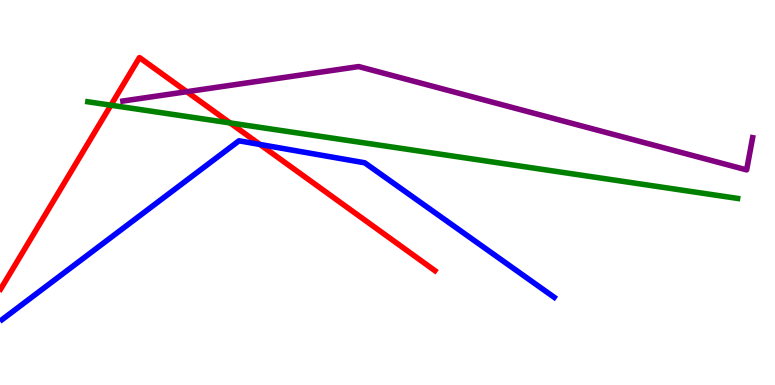[{'lines': ['blue', 'red'], 'intersections': [{'x': 3.35, 'y': 6.25}]}, {'lines': ['green', 'red'], 'intersections': [{'x': 1.43, 'y': 7.27}, {'x': 2.97, 'y': 6.81}]}, {'lines': ['purple', 'red'], 'intersections': [{'x': 2.41, 'y': 7.62}]}, {'lines': ['blue', 'green'], 'intersections': []}, {'lines': ['blue', 'purple'], 'intersections': []}, {'lines': ['green', 'purple'], 'intersections': []}]